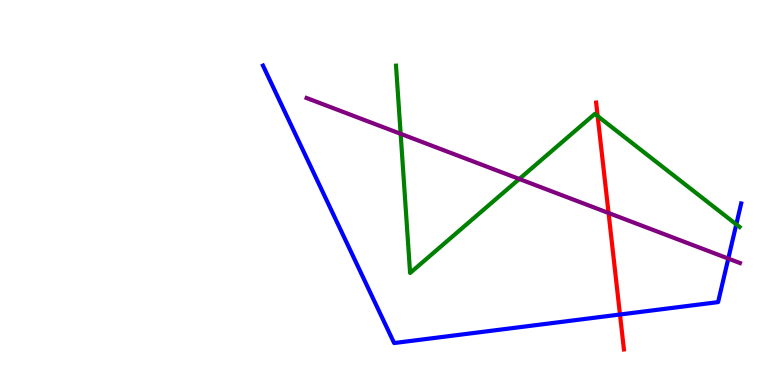[{'lines': ['blue', 'red'], 'intersections': [{'x': 8.0, 'y': 1.83}]}, {'lines': ['green', 'red'], 'intersections': [{'x': 7.71, 'y': 6.98}]}, {'lines': ['purple', 'red'], 'intersections': [{'x': 7.85, 'y': 4.47}]}, {'lines': ['blue', 'green'], 'intersections': [{'x': 9.5, 'y': 4.17}]}, {'lines': ['blue', 'purple'], 'intersections': [{'x': 9.4, 'y': 3.28}]}, {'lines': ['green', 'purple'], 'intersections': [{'x': 5.17, 'y': 6.52}, {'x': 6.7, 'y': 5.35}]}]